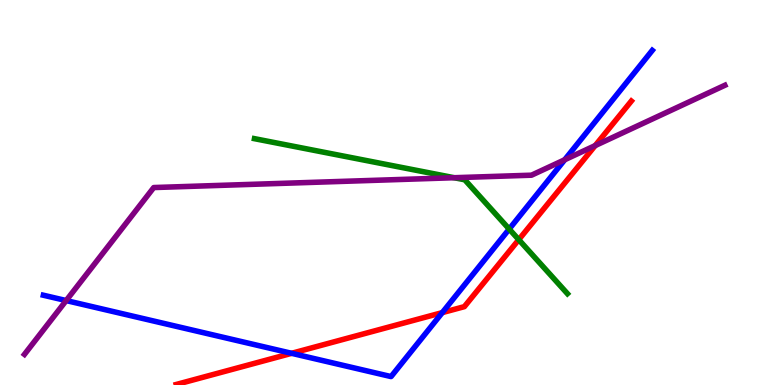[{'lines': ['blue', 'red'], 'intersections': [{'x': 3.76, 'y': 0.823}, {'x': 5.71, 'y': 1.88}]}, {'lines': ['green', 'red'], 'intersections': [{'x': 6.69, 'y': 3.77}]}, {'lines': ['purple', 'red'], 'intersections': [{'x': 7.68, 'y': 6.22}]}, {'lines': ['blue', 'green'], 'intersections': [{'x': 6.57, 'y': 4.05}]}, {'lines': ['blue', 'purple'], 'intersections': [{'x': 0.854, 'y': 2.19}, {'x': 7.29, 'y': 5.85}]}, {'lines': ['green', 'purple'], 'intersections': [{'x': 5.86, 'y': 5.38}]}]